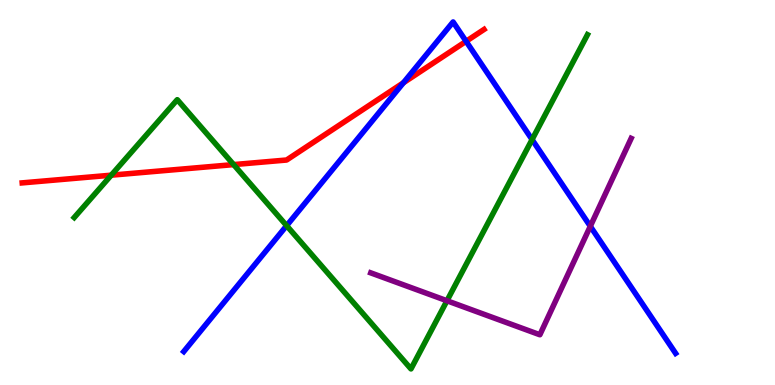[{'lines': ['blue', 'red'], 'intersections': [{'x': 5.21, 'y': 7.85}, {'x': 6.01, 'y': 8.93}]}, {'lines': ['green', 'red'], 'intersections': [{'x': 1.44, 'y': 5.45}, {'x': 3.01, 'y': 5.72}]}, {'lines': ['purple', 'red'], 'intersections': []}, {'lines': ['blue', 'green'], 'intersections': [{'x': 3.7, 'y': 4.14}, {'x': 6.87, 'y': 6.37}]}, {'lines': ['blue', 'purple'], 'intersections': [{'x': 7.62, 'y': 4.12}]}, {'lines': ['green', 'purple'], 'intersections': [{'x': 5.77, 'y': 2.19}]}]